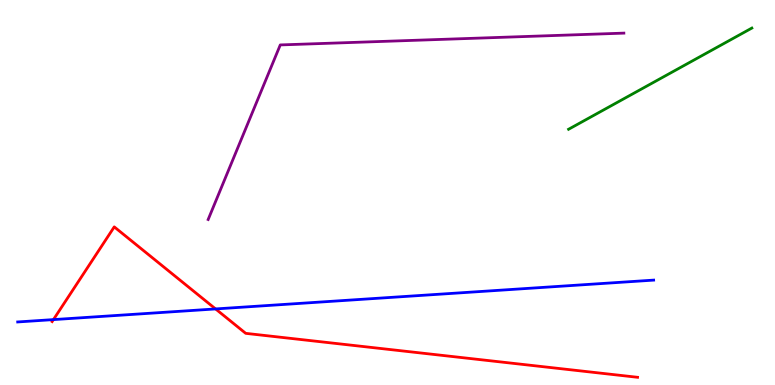[{'lines': ['blue', 'red'], 'intersections': [{'x': 0.689, 'y': 1.7}, {'x': 2.78, 'y': 1.98}]}, {'lines': ['green', 'red'], 'intersections': []}, {'lines': ['purple', 'red'], 'intersections': []}, {'lines': ['blue', 'green'], 'intersections': []}, {'lines': ['blue', 'purple'], 'intersections': []}, {'lines': ['green', 'purple'], 'intersections': []}]